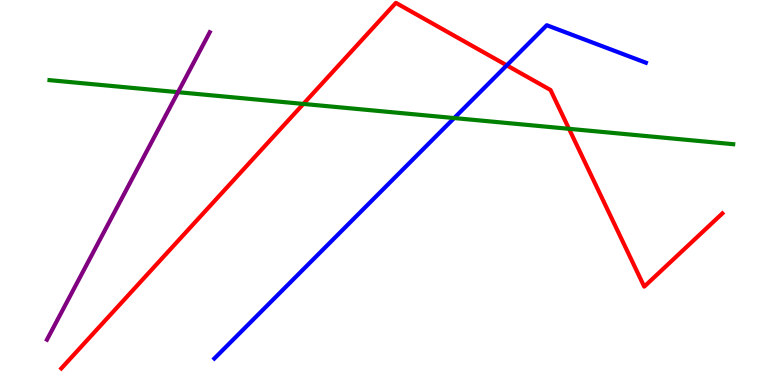[{'lines': ['blue', 'red'], 'intersections': [{'x': 6.54, 'y': 8.3}]}, {'lines': ['green', 'red'], 'intersections': [{'x': 3.91, 'y': 7.3}, {'x': 7.34, 'y': 6.65}]}, {'lines': ['purple', 'red'], 'intersections': []}, {'lines': ['blue', 'green'], 'intersections': [{'x': 5.86, 'y': 6.93}]}, {'lines': ['blue', 'purple'], 'intersections': []}, {'lines': ['green', 'purple'], 'intersections': [{'x': 2.3, 'y': 7.61}]}]